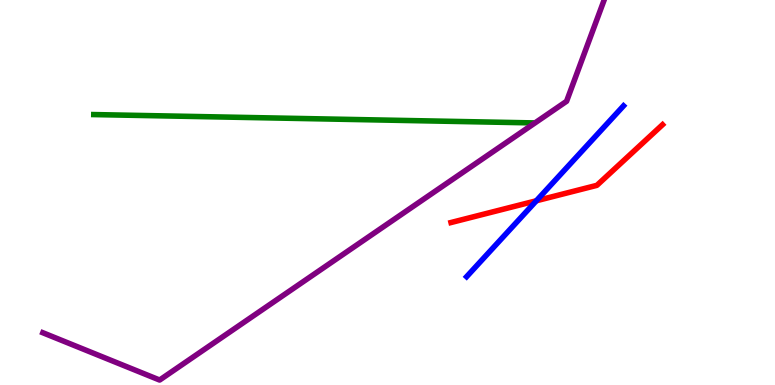[{'lines': ['blue', 'red'], 'intersections': [{'x': 6.92, 'y': 4.79}]}, {'lines': ['green', 'red'], 'intersections': []}, {'lines': ['purple', 'red'], 'intersections': []}, {'lines': ['blue', 'green'], 'intersections': []}, {'lines': ['blue', 'purple'], 'intersections': []}, {'lines': ['green', 'purple'], 'intersections': []}]